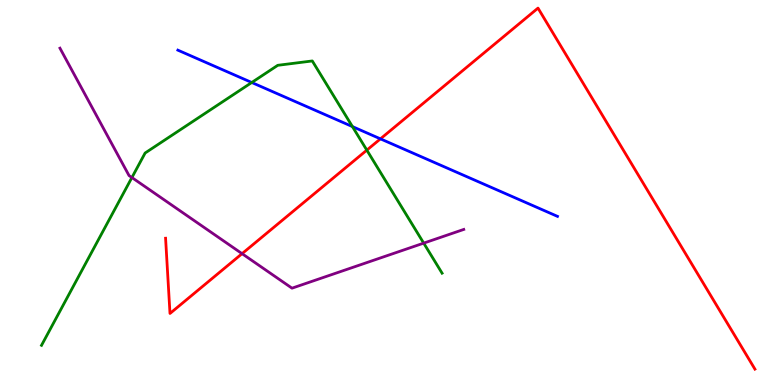[{'lines': ['blue', 'red'], 'intersections': [{'x': 4.91, 'y': 6.39}]}, {'lines': ['green', 'red'], 'intersections': [{'x': 4.73, 'y': 6.1}]}, {'lines': ['purple', 'red'], 'intersections': [{'x': 3.12, 'y': 3.41}]}, {'lines': ['blue', 'green'], 'intersections': [{'x': 3.25, 'y': 7.86}, {'x': 4.55, 'y': 6.71}]}, {'lines': ['blue', 'purple'], 'intersections': []}, {'lines': ['green', 'purple'], 'intersections': [{'x': 1.7, 'y': 5.39}, {'x': 5.47, 'y': 3.68}]}]